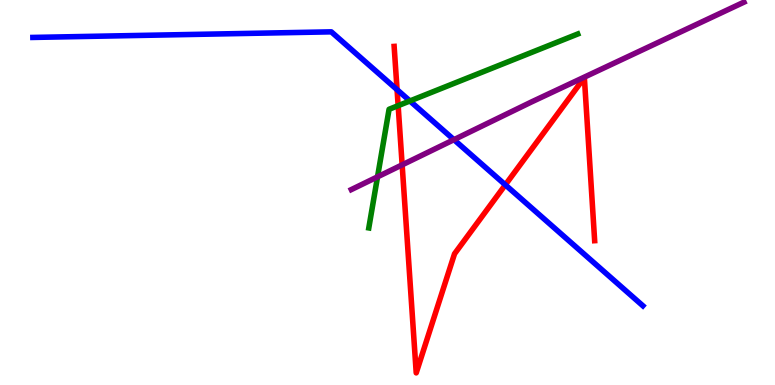[{'lines': ['blue', 'red'], 'intersections': [{'x': 5.12, 'y': 7.67}, {'x': 6.52, 'y': 5.2}]}, {'lines': ['green', 'red'], 'intersections': [{'x': 5.14, 'y': 7.26}]}, {'lines': ['purple', 'red'], 'intersections': [{'x': 5.19, 'y': 5.72}]}, {'lines': ['blue', 'green'], 'intersections': [{'x': 5.29, 'y': 7.38}]}, {'lines': ['blue', 'purple'], 'intersections': [{'x': 5.86, 'y': 6.37}]}, {'lines': ['green', 'purple'], 'intersections': [{'x': 4.87, 'y': 5.41}]}]